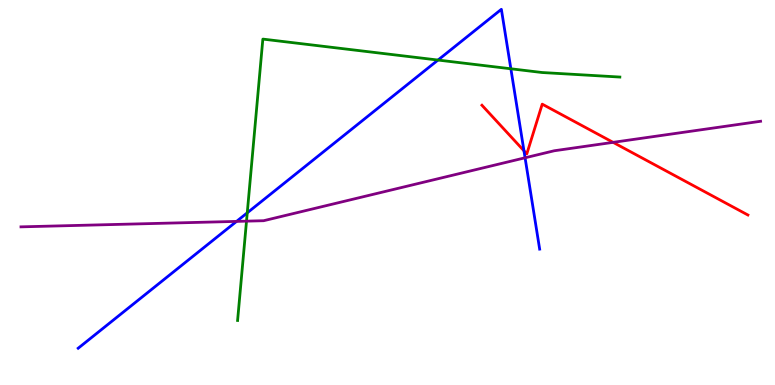[{'lines': ['blue', 'red'], 'intersections': [{'x': 6.76, 'y': 6.08}]}, {'lines': ['green', 'red'], 'intersections': []}, {'lines': ['purple', 'red'], 'intersections': [{'x': 7.91, 'y': 6.3}]}, {'lines': ['blue', 'green'], 'intersections': [{'x': 3.19, 'y': 4.47}, {'x': 5.65, 'y': 8.44}, {'x': 6.59, 'y': 8.21}]}, {'lines': ['blue', 'purple'], 'intersections': [{'x': 3.05, 'y': 4.25}, {'x': 6.78, 'y': 5.9}]}, {'lines': ['green', 'purple'], 'intersections': [{'x': 3.18, 'y': 4.26}]}]